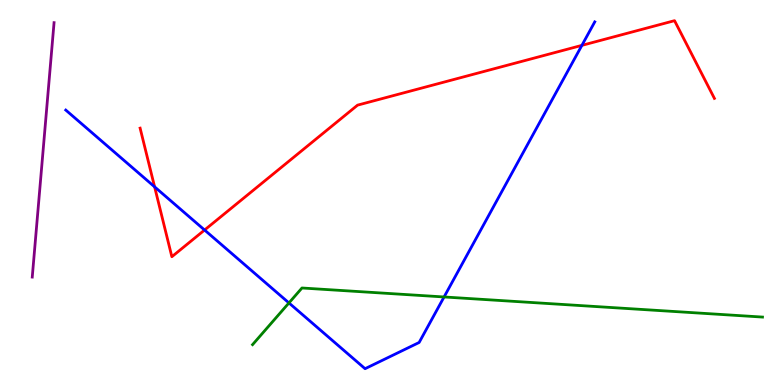[{'lines': ['blue', 'red'], 'intersections': [{'x': 1.99, 'y': 5.15}, {'x': 2.64, 'y': 4.03}, {'x': 7.51, 'y': 8.82}]}, {'lines': ['green', 'red'], 'intersections': []}, {'lines': ['purple', 'red'], 'intersections': []}, {'lines': ['blue', 'green'], 'intersections': [{'x': 3.73, 'y': 2.13}, {'x': 5.73, 'y': 2.29}]}, {'lines': ['blue', 'purple'], 'intersections': []}, {'lines': ['green', 'purple'], 'intersections': []}]